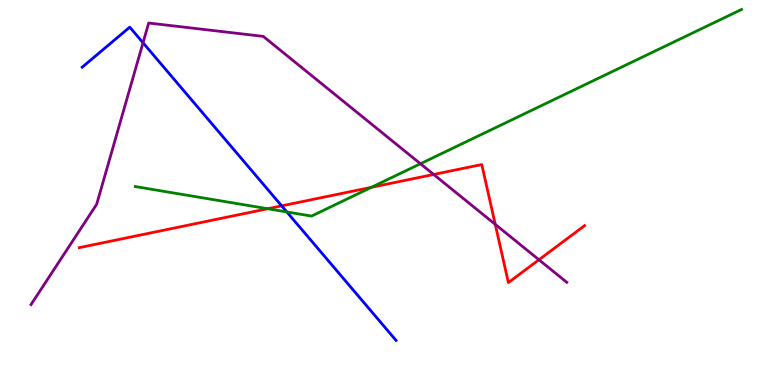[{'lines': ['blue', 'red'], 'intersections': [{'x': 3.63, 'y': 4.65}]}, {'lines': ['green', 'red'], 'intersections': [{'x': 3.45, 'y': 4.58}, {'x': 4.79, 'y': 5.13}]}, {'lines': ['purple', 'red'], 'intersections': [{'x': 5.6, 'y': 5.47}, {'x': 6.39, 'y': 4.17}, {'x': 6.95, 'y': 3.25}]}, {'lines': ['blue', 'green'], 'intersections': [{'x': 3.7, 'y': 4.49}]}, {'lines': ['blue', 'purple'], 'intersections': [{'x': 1.85, 'y': 8.89}]}, {'lines': ['green', 'purple'], 'intersections': [{'x': 5.43, 'y': 5.75}]}]